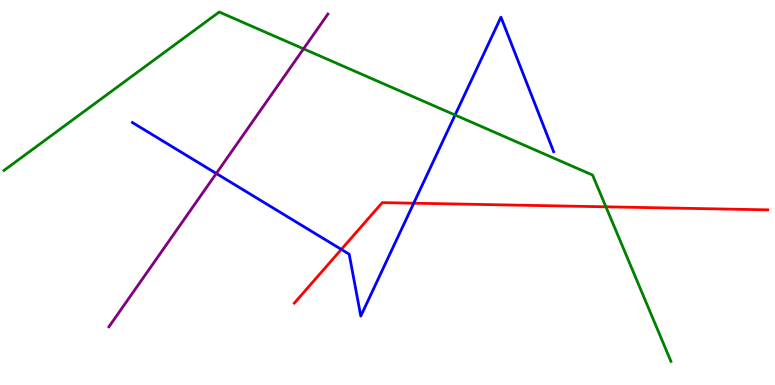[{'lines': ['blue', 'red'], 'intersections': [{'x': 4.4, 'y': 3.52}, {'x': 5.34, 'y': 4.72}]}, {'lines': ['green', 'red'], 'intersections': [{'x': 7.82, 'y': 4.63}]}, {'lines': ['purple', 'red'], 'intersections': []}, {'lines': ['blue', 'green'], 'intersections': [{'x': 5.87, 'y': 7.01}]}, {'lines': ['blue', 'purple'], 'intersections': [{'x': 2.79, 'y': 5.49}]}, {'lines': ['green', 'purple'], 'intersections': [{'x': 3.92, 'y': 8.73}]}]